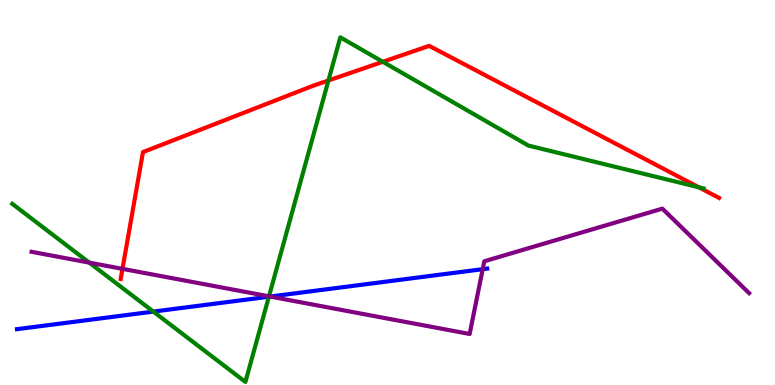[{'lines': ['blue', 'red'], 'intersections': []}, {'lines': ['green', 'red'], 'intersections': [{'x': 4.24, 'y': 7.91}, {'x': 4.94, 'y': 8.39}, {'x': 9.02, 'y': 5.14}]}, {'lines': ['purple', 'red'], 'intersections': [{'x': 1.58, 'y': 3.02}]}, {'lines': ['blue', 'green'], 'intersections': [{'x': 1.98, 'y': 1.91}, {'x': 3.47, 'y': 2.29}]}, {'lines': ['blue', 'purple'], 'intersections': [{'x': 3.49, 'y': 2.3}, {'x': 6.23, 'y': 3.01}]}, {'lines': ['green', 'purple'], 'intersections': [{'x': 1.15, 'y': 3.18}, {'x': 3.47, 'y': 2.3}]}]